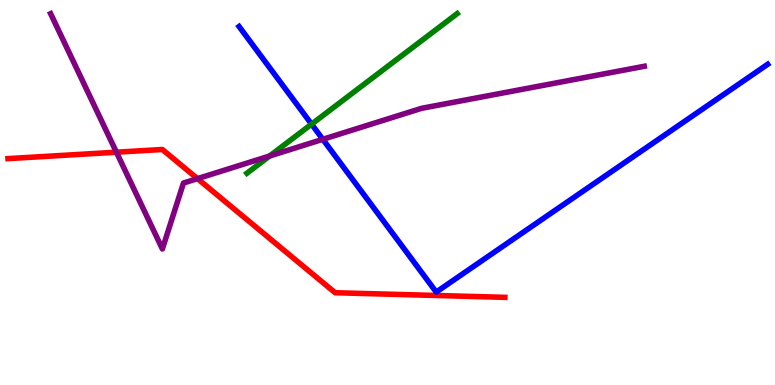[{'lines': ['blue', 'red'], 'intersections': []}, {'lines': ['green', 'red'], 'intersections': []}, {'lines': ['purple', 'red'], 'intersections': [{'x': 1.5, 'y': 6.05}, {'x': 2.55, 'y': 5.36}]}, {'lines': ['blue', 'green'], 'intersections': [{'x': 4.02, 'y': 6.78}]}, {'lines': ['blue', 'purple'], 'intersections': [{'x': 4.17, 'y': 6.38}]}, {'lines': ['green', 'purple'], 'intersections': [{'x': 3.48, 'y': 5.95}]}]